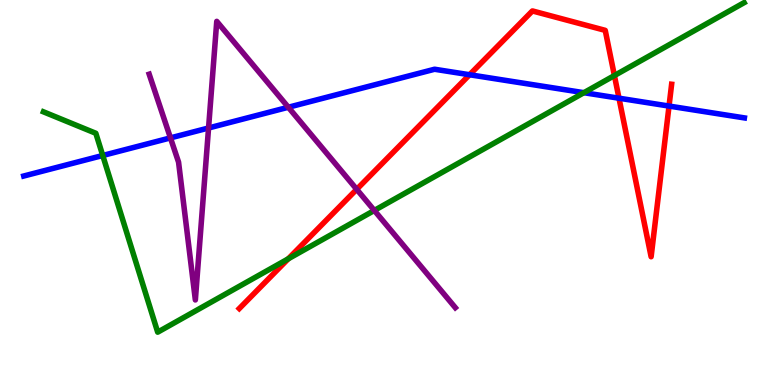[{'lines': ['blue', 'red'], 'intersections': [{'x': 6.06, 'y': 8.06}, {'x': 7.99, 'y': 7.45}, {'x': 8.63, 'y': 7.25}]}, {'lines': ['green', 'red'], 'intersections': [{'x': 3.72, 'y': 3.28}, {'x': 7.93, 'y': 8.04}]}, {'lines': ['purple', 'red'], 'intersections': [{'x': 4.6, 'y': 5.08}]}, {'lines': ['blue', 'green'], 'intersections': [{'x': 1.33, 'y': 5.96}, {'x': 7.53, 'y': 7.59}]}, {'lines': ['blue', 'purple'], 'intersections': [{'x': 2.2, 'y': 6.42}, {'x': 2.69, 'y': 6.68}, {'x': 3.72, 'y': 7.21}]}, {'lines': ['green', 'purple'], 'intersections': [{'x': 4.83, 'y': 4.53}]}]